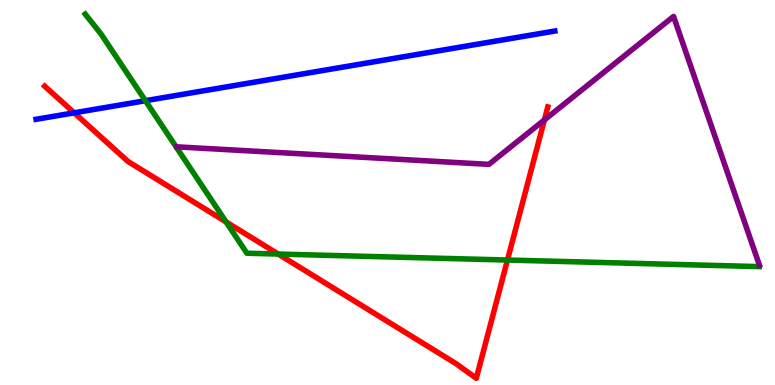[{'lines': ['blue', 'red'], 'intersections': [{'x': 0.957, 'y': 7.07}]}, {'lines': ['green', 'red'], 'intersections': [{'x': 2.92, 'y': 4.24}, {'x': 3.59, 'y': 3.4}, {'x': 6.55, 'y': 3.25}]}, {'lines': ['purple', 'red'], 'intersections': [{'x': 7.02, 'y': 6.89}]}, {'lines': ['blue', 'green'], 'intersections': [{'x': 1.88, 'y': 7.38}]}, {'lines': ['blue', 'purple'], 'intersections': []}, {'lines': ['green', 'purple'], 'intersections': []}]